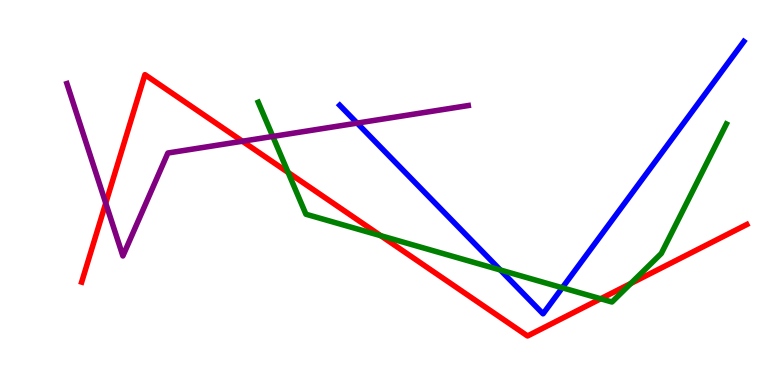[{'lines': ['blue', 'red'], 'intersections': []}, {'lines': ['green', 'red'], 'intersections': [{'x': 3.72, 'y': 5.52}, {'x': 4.91, 'y': 3.88}, {'x': 7.75, 'y': 2.24}, {'x': 8.14, 'y': 2.64}]}, {'lines': ['purple', 'red'], 'intersections': [{'x': 1.36, 'y': 4.72}, {'x': 3.13, 'y': 6.33}]}, {'lines': ['blue', 'green'], 'intersections': [{'x': 6.46, 'y': 2.99}, {'x': 7.26, 'y': 2.53}]}, {'lines': ['blue', 'purple'], 'intersections': [{'x': 4.61, 'y': 6.8}]}, {'lines': ['green', 'purple'], 'intersections': [{'x': 3.52, 'y': 6.46}]}]